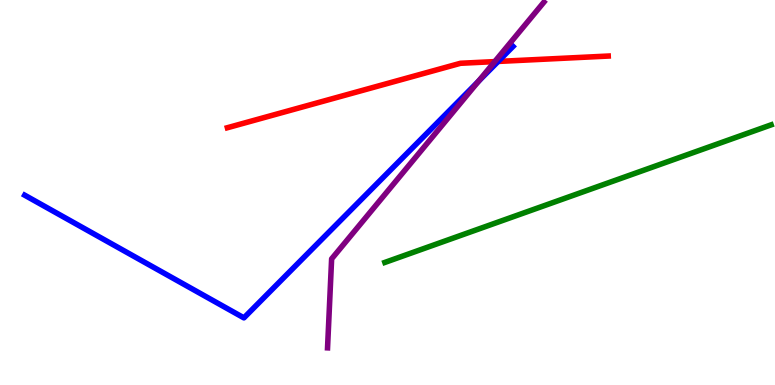[{'lines': ['blue', 'red'], 'intersections': [{'x': 6.43, 'y': 8.4}]}, {'lines': ['green', 'red'], 'intersections': []}, {'lines': ['purple', 'red'], 'intersections': [{'x': 6.38, 'y': 8.4}]}, {'lines': ['blue', 'green'], 'intersections': []}, {'lines': ['blue', 'purple'], 'intersections': [{'x': 6.17, 'y': 7.89}]}, {'lines': ['green', 'purple'], 'intersections': []}]